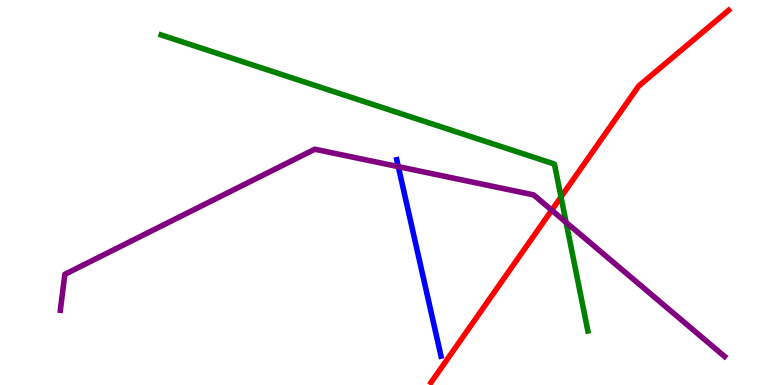[{'lines': ['blue', 'red'], 'intersections': []}, {'lines': ['green', 'red'], 'intersections': [{'x': 7.24, 'y': 4.89}]}, {'lines': ['purple', 'red'], 'intersections': [{'x': 7.12, 'y': 4.54}]}, {'lines': ['blue', 'green'], 'intersections': []}, {'lines': ['blue', 'purple'], 'intersections': [{'x': 5.14, 'y': 5.67}]}, {'lines': ['green', 'purple'], 'intersections': [{'x': 7.3, 'y': 4.22}]}]